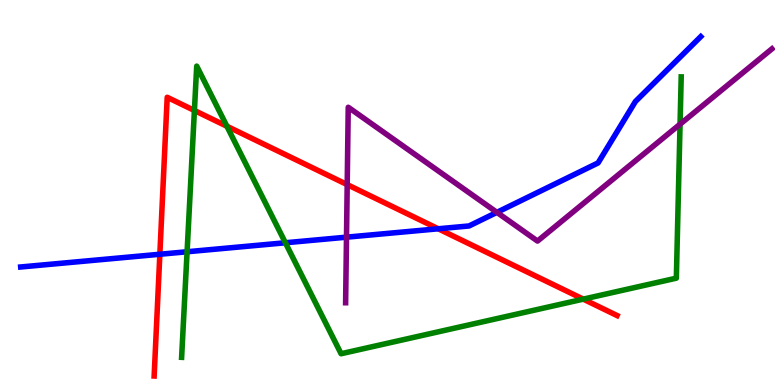[{'lines': ['blue', 'red'], 'intersections': [{'x': 2.06, 'y': 3.4}, {'x': 5.65, 'y': 4.06}]}, {'lines': ['green', 'red'], 'intersections': [{'x': 2.51, 'y': 7.13}, {'x': 2.93, 'y': 6.72}, {'x': 7.53, 'y': 2.23}]}, {'lines': ['purple', 'red'], 'intersections': [{'x': 4.48, 'y': 5.2}]}, {'lines': ['blue', 'green'], 'intersections': [{'x': 2.41, 'y': 3.46}, {'x': 3.68, 'y': 3.69}]}, {'lines': ['blue', 'purple'], 'intersections': [{'x': 4.47, 'y': 3.84}, {'x': 6.41, 'y': 4.48}]}, {'lines': ['green', 'purple'], 'intersections': [{'x': 8.77, 'y': 6.77}]}]